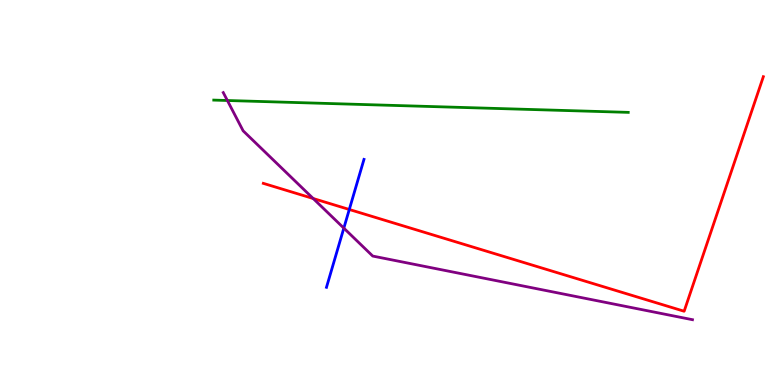[{'lines': ['blue', 'red'], 'intersections': [{'x': 4.51, 'y': 4.56}]}, {'lines': ['green', 'red'], 'intersections': []}, {'lines': ['purple', 'red'], 'intersections': [{'x': 4.04, 'y': 4.84}]}, {'lines': ['blue', 'green'], 'intersections': []}, {'lines': ['blue', 'purple'], 'intersections': [{'x': 4.44, 'y': 4.07}]}, {'lines': ['green', 'purple'], 'intersections': [{'x': 2.93, 'y': 7.39}]}]